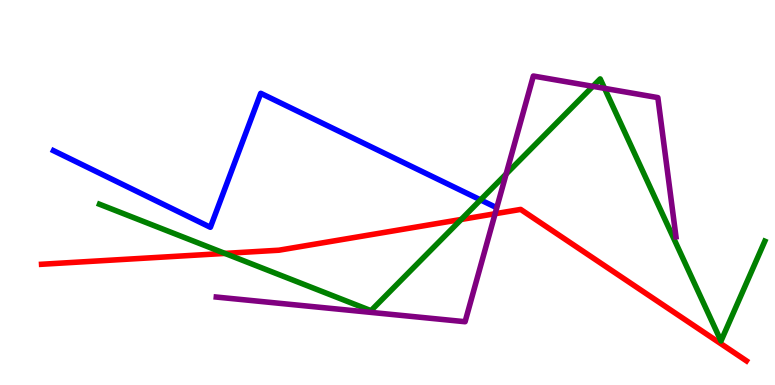[{'lines': ['blue', 'red'], 'intersections': []}, {'lines': ['green', 'red'], 'intersections': [{'x': 2.9, 'y': 3.42}, {'x': 5.95, 'y': 4.3}]}, {'lines': ['purple', 'red'], 'intersections': [{'x': 6.39, 'y': 4.45}]}, {'lines': ['blue', 'green'], 'intersections': [{'x': 6.2, 'y': 4.81}]}, {'lines': ['blue', 'purple'], 'intersections': []}, {'lines': ['green', 'purple'], 'intersections': [{'x': 6.53, 'y': 5.48}, {'x': 7.65, 'y': 7.76}, {'x': 7.8, 'y': 7.7}]}]